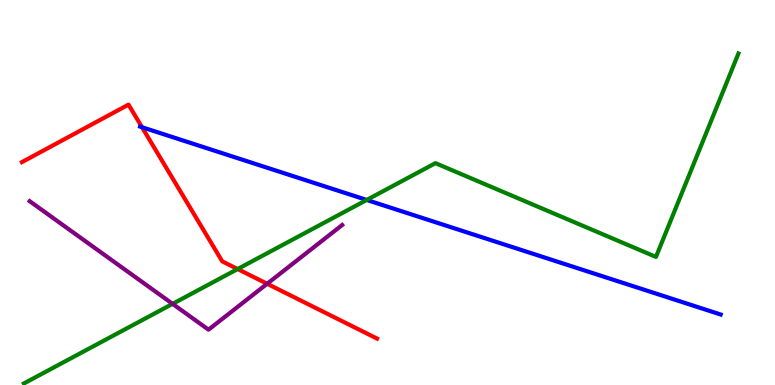[{'lines': ['blue', 'red'], 'intersections': [{'x': 1.83, 'y': 6.7}]}, {'lines': ['green', 'red'], 'intersections': [{'x': 3.07, 'y': 3.01}]}, {'lines': ['purple', 'red'], 'intersections': [{'x': 3.45, 'y': 2.63}]}, {'lines': ['blue', 'green'], 'intersections': [{'x': 4.73, 'y': 4.81}]}, {'lines': ['blue', 'purple'], 'intersections': []}, {'lines': ['green', 'purple'], 'intersections': [{'x': 2.23, 'y': 2.11}]}]